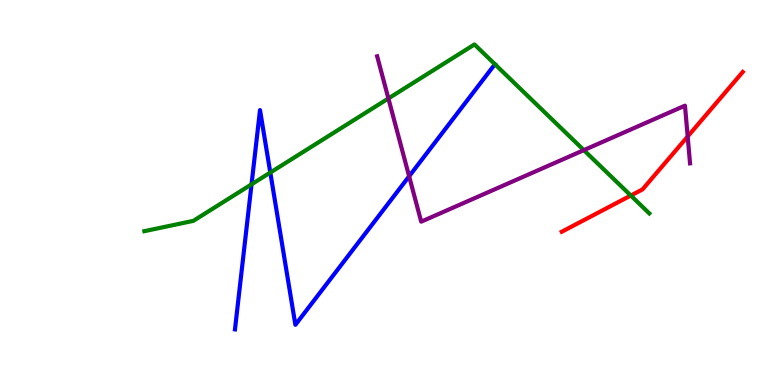[{'lines': ['blue', 'red'], 'intersections': []}, {'lines': ['green', 'red'], 'intersections': [{'x': 8.14, 'y': 4.92}]}, {'lines': ['purple', 'red'], 'intersections': [{'x': 8.87, 'y': 6.45}]}, {'lines': ['blue', 'green'], 'intersections': [{'x': 3.25, 'y': 5.21}, {'x': 3.49, 'y': 5.52}]}, {'lines': ['blue', 'purple'], 'intersections': [{'x': 5.28, 'y': 5.42}]}, {'lines': ['green', 'purple'], 'intersections': [{'x': 5.01, 'y': 7.44}, {'x': 7.53, 'y': 6.1}]}]